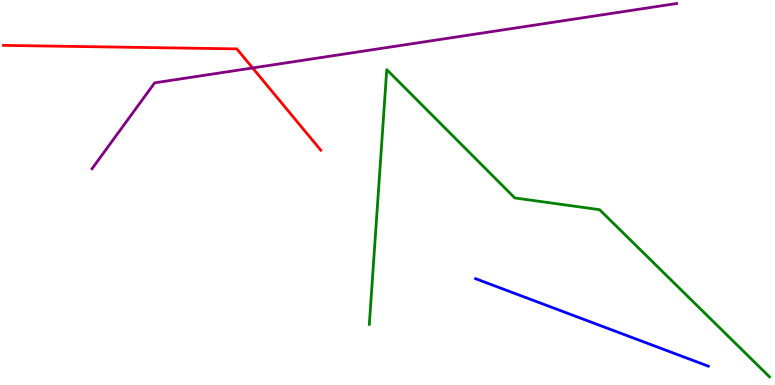[{'lines': ['blue', 'red'], 'intersections': []}, {'lines': ['green', 'red'], 'intersections': []}, {'lines': ['purple', 'red'], 'intersections': [{'x': 3.26, 'y': 8.23}]}, {'lines': ['blue', 'green'], 'intersections': []}, {'lines': ['blue', 'purple'], 'intersections': []}, {'lines': ['green', 'purple'], 'intersections': []}]